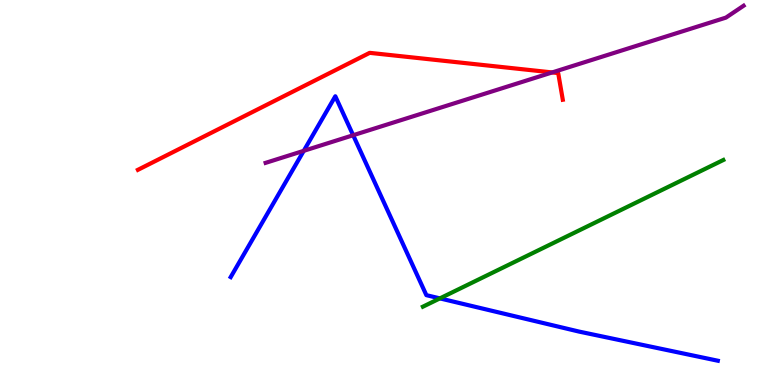[{'lines': ['blue', 'red'], 'intersections': []}, {'lines': ['green', 'red'], 'intersections': []}, {'lines': ['purple', 'red'], 'intersections': [{'x': 7.12, 'y': 8.12}]}, {'lines': ['blue', 'green'], 'intersections': [{'x': 5.68, 'y': 2.25}]}, {'lines': ['blue', 'purple'], 'intersections': [{'x': 3.92, 'y': 6.08}, {'x': 4.56, 'y': 6.49}]}, {'lines': ['green', 'purple'], 'intersections': []}]